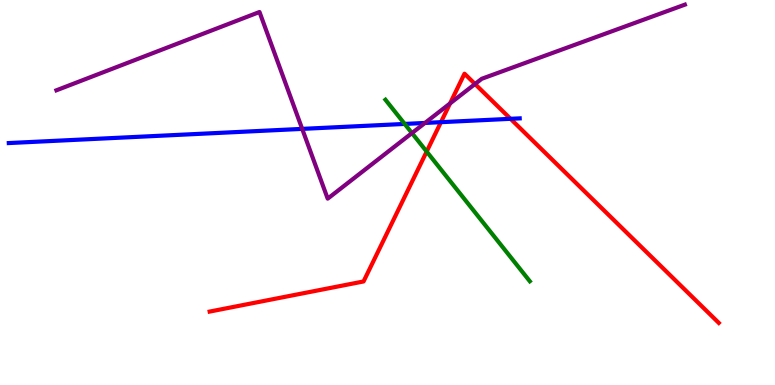[{'lines': ['blue', 'red'], 'intersections': [{'x': 5.69, 'y': 6.83}, {'x': 6.59, 'y': 6.91}]}, {'lines': ['green', 'red'], 'intersections': [{'x': 5.51, 'y': 6.06}]}, {'lines': ['purple', 'red'], 'intersections': [{'x': 5.81, 'y': 7.31}, {'x': 6.13, 'y': 7.82}]}, {'lines': ['blue', 'green'], 'intersections': [{'x': 5.22, 'y': 6.78}]}, {'lines': ['blue', 'purple'], 'intersections': [{'x': 3.9, 'y': 6.65}, {'x': 5.48, 'y': 6.81}]}, {'lines': ['green', 'purple'], 'intersections': [{'x': 5.32, 'y': 6.54}]}]